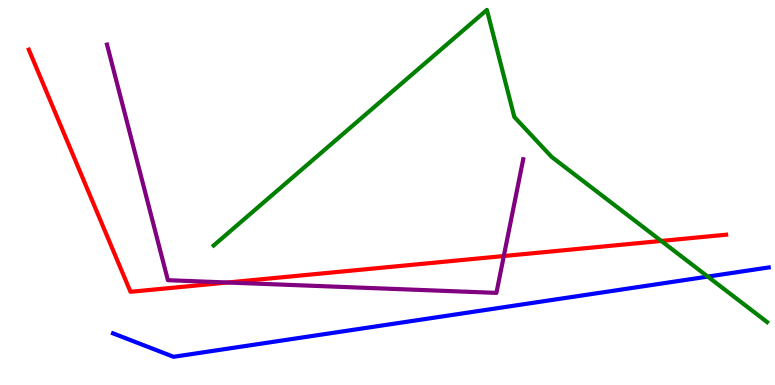[{'lines': ['blue', 'red'], 'intersections': []}, {'lines': ['green', 'red'], 'intersections': [{'x': 8.53, 'y': 3.74}]}, {'lines': ['purple', 'red'], 'intersections': [{'x': 2.94, 'y': 2.66}, {'x': 6.5, 'y': 3.35}]}, {'lines': ['blue', 'green'], 'intersections': [{'x': 9.13, 'y': 2.82}]}, {'lines': ['blue', 'purple'], 'intersections': []}, {'lines': ['green', 'purple'], 'intersections': []}]